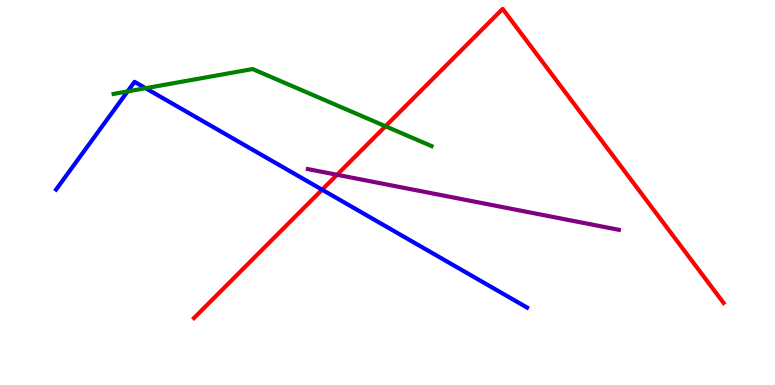[{'lines': ['blue', 'red'], 'intersections': [{'x': 4.16, 'y': 5.07}]}, {'lines': ['green', 'red'], 'intersections': [{'x': 4.97, 'y': 6.72}]}, {'lines': ['purple', 'red'], 'intersections': [{'x': 4.35, 'y': 5.46}]}, {'lines': ['blue', 'green'], 'intersections': [{'x': 1.65, 'y': 7.63}, {'x': 1.88, 'y': 7.71}]}, {'lines': ['blue', 'purple'], 'intersections': []}, {'lines': ['green', 'purple'], 'intersections': []}]